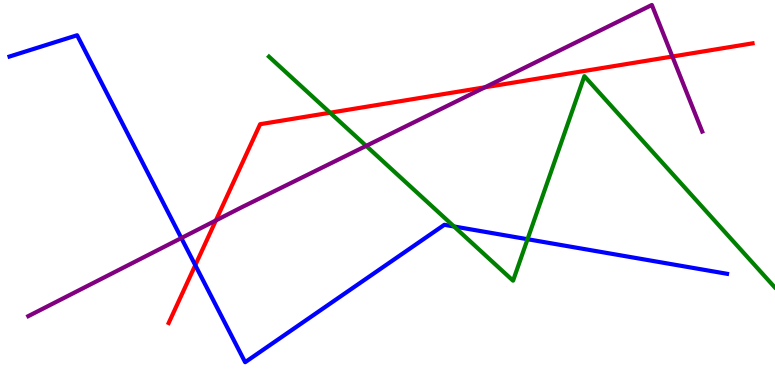[{'lines': ['blue', 'red'], 'intersections': [{'x': 2.52, 'y': 3.11}]}, {'lines': ['green', 'red'], 'intersections': [{'x': 4.26, 'y': 7.07}]}, {'lines': ['purple', 'red'], 'intersections': [{'x': 2.79, 'y': 4.27}, {'x': 6.26, 'y': 7.73}, {'x': 8.68, 'y': 8.53}]}, {'lines': ['blue', 'green'], 'intersections': [{'x': 5.86, 'y': 4.12}, {'x': 6.81, 'y': 3.79}]}, {'lines': ['blue', 'purple'], 'intersections': [{'x': 2.34, 'y': 3.82}]}, {'lines': ['green', 'purple'], 'intersections': [{'x': 4.72, 'y': 6.21}]}]